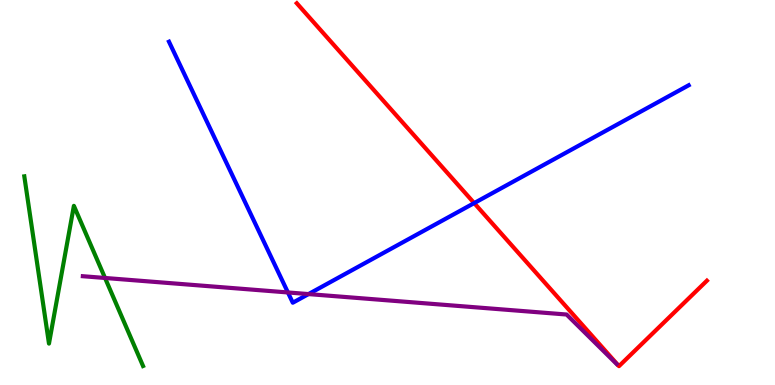[{'lines': ['blue', 'red'], 'intersections': [{'x': 6.12, 'y': 4.73}]}, {'lines': ['green', 'red'], 'intersections': []}, {'lines': ['purple', 'red'], 'intersections': []}, {'lines': ['blue', 'green'], 'intersections': []}, {'lines': ['blue', 'purple'], 'intersections': [{'x': 3.72, 'y': 2.4}, {'x': 3.98, 'y': 2.36}]}, {'lines': ['green', 'purple'], 'intersections': [{'x': 1.36, 'y': 2.78}]}]